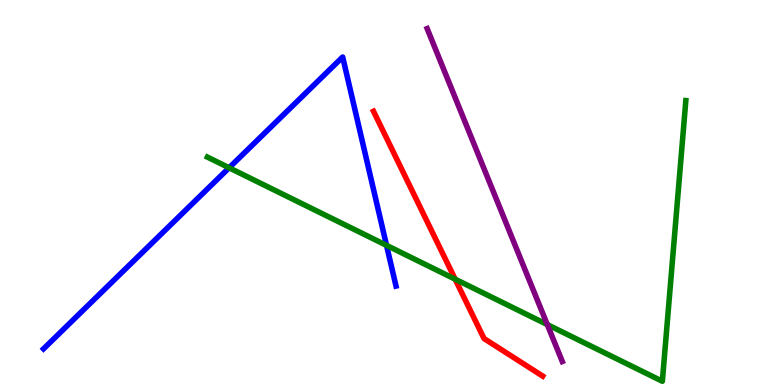[{'lines': ['blue', 'red'], 'intersections': []}, {'lines': ['green', 'red'], 'intersections': [{'x': 5.87, 'y': 2.75}]}, {'lines': ['purple', 'red'], 'intersections': []}, {'lines': ['blue', 'green'], 'intersections': [{'x': 2.96, 'y': 5.64}, {'x': 4.99, 'y': 3.63}]}, {'lines': ['blue', 'purple'], 'intersections': []}, {'lines': ['green', 'purple'], 'intersections': [{'x': 7.06, 'y': 1.57}]}]